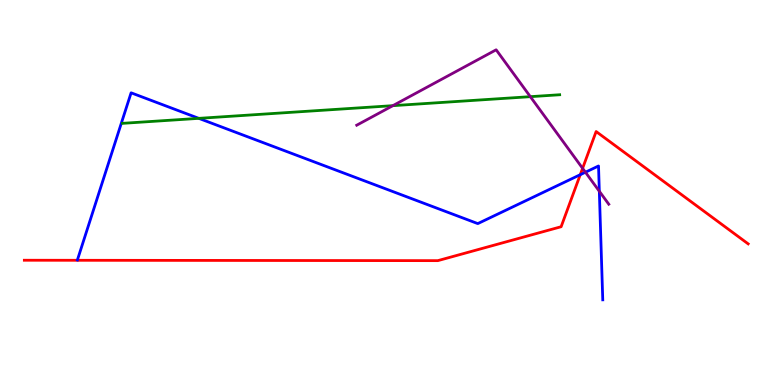[{'lines': ['blue', 'red'], 'intersections': [{'x': 7.49, 'y': 5.46}]}, {'lines': ['green', 'red'], 'intersections': []}, {'lines': ['purple', 'red'], 'intersections': [{'x': 7.52, 'y': 5.63}]}, {'lines': ['blue', 'green'], 'intersections': [{'x': 2.57, 'y': 6.93}]}, {'lines': ['blue', 'purple'], 'intersections': [{'x': 7.55, 'y': 5.53}, {'x': 7.73, 'y': 5.03}]}, {'lines': ['green', 'purple'], 'intersections': [{'x': 5.07, 'y': 7.26}, {'x': 6.84, 'y': 7.49}]}]